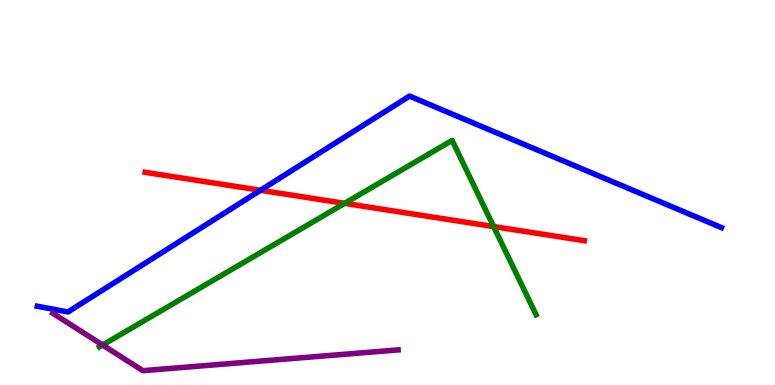[{'lines': ['blue', 'red'], 'intersections': [{'x': 3.36, 'y': 5.06}]}, {'lines': ['green', 'red'], 'intersections': [{'x': 4.45, 'y': 4.72}, {'x': 6.37, 'y': 4.12}]}, {'lines': ['purple', 'red'], 'intersections': []}, {'lines': ['blue', 'green'], 'intersections': []}, {'lines': ['blue', 'purple'], 'intersections': []}, {'lines': ['green', 'purple'], 'intersections': [{'x': 1.32, 'y': 1.04}]}]